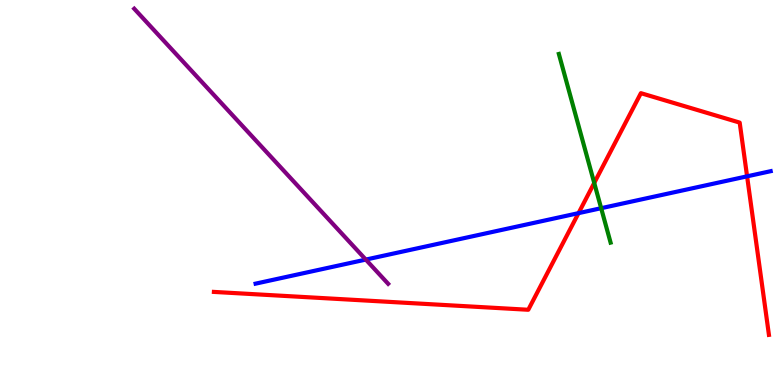[{'lines': ['blue', 'red'], 'intersections': [{'x': 7.46, 'y': 4.46}, {'x': 9.64, 'y': 5.42}]}, {'lines': ['green', 'red'], 'intersections': [{'x': 7.67, 'y': 5.25}]}, {'lines': ['purple', 'red'], 'intersections': []}, {'lines': ['blue', 'green'], 'intersections': [{'x': 7.76, 'y': 4.59}]}, {'lines': ['blue', 'purple'], 'intersections': [{'x': 4.72, 'y': 3.26}]}, {'lines': ['green', 'purple'], 'intersections': []}]